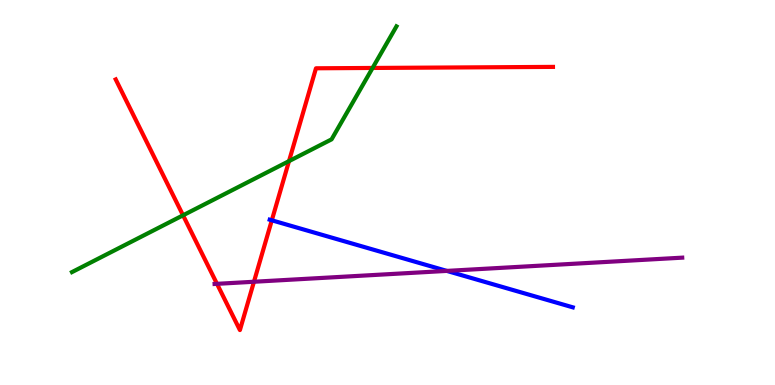[{'lines': ['blue', 'red'], 'intersections': [{'x': 3.51, 'y': 4.28}]}, {'lines': ['green', 'red'], 'intersections': [{'x': 2.36, 'y': 4.41}, {'x': 3.73, 'y': 5.81}, {'x': 4.81, 'y': 8.23}]}, {'lines': ['purple', 'red'], 'intersections': [{'x': 2.8, 'y': 2.63}, {'x': 3.28, 'y': 2.68}]}, {'lines': ['blue', 'green'], 'intersections': []}, {'lines': ['blue', 'purple'], 'intersections': [{'x': 5.77, 'y': 2.96}]}, {'lines': ['green', 'purple'], 'intersections': []}]